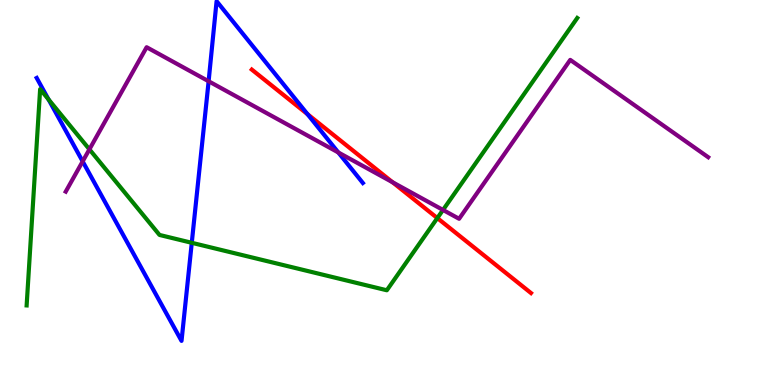[{'lines': ['blue', 'red'], 'intersections': [{'x': 3.97, 'y': 7.03}]}, {'lines': ['green', 'red'], 'intersections': [{'x': 5.64, 'y': 4.34}]}, {'lines': ['purple', 'red'], 'intersections': [{'x': 5.07, 'y': 5.27}]}, {'lines': ['blue', 'green'], 'intersections': [{'x': 0.626, 'y': 7.42}, {'x': 2.47, 'y': 3.69}]}, {'lines': ['blue', 'purple'], 'intersections': [{'x': 1.07, 'y': 5.81}, {'x': 2.69, 'y': 7.89}, {'x': 4.37, 'y': 6.04}]}, {'lines': ['green', 'purple'], 'intersections': [{'x': 1.15, 'y': 6.12}, {'x': 5.72, 'y': 4.55}]}]